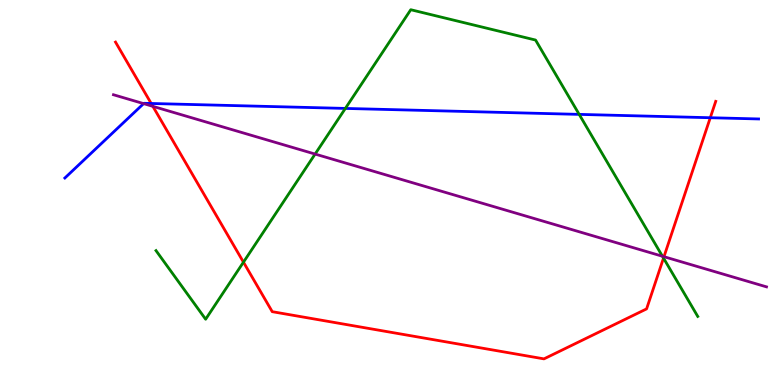[{'lines': ['blue', 'red'], 'intersections': [{'x': 1.95, 'y': 7.31}, {'x': 9.16, 'y': 6.94}]}, {'lines': ['green', 'red'], 'intersections': [{'x': 3.14, 'y': 3.19}, {'x': 8.56, 'y': 3.3}]}, {'lines': ['purple', 'red'], 'intersections': [{'x': 1.97, 'y': 7.24}, {'x': 8.57, 'y': 3.33}]}, {'lines': ['blue', 'green'], 'intersections': [{'x': 4.46, 'y': 7.18}, {'x': 7.47, 'y': 7.03}]}, {'lines': ['blue', 'purple'], 'intersections': [{'x': 1.85, 'y': 7.31}]}, {'lines': ['green', 'purple'], 'intersections': [{'x': 4.07, 'y': 6.0}, {'x': 8.55, 'y': 3.34}]}]